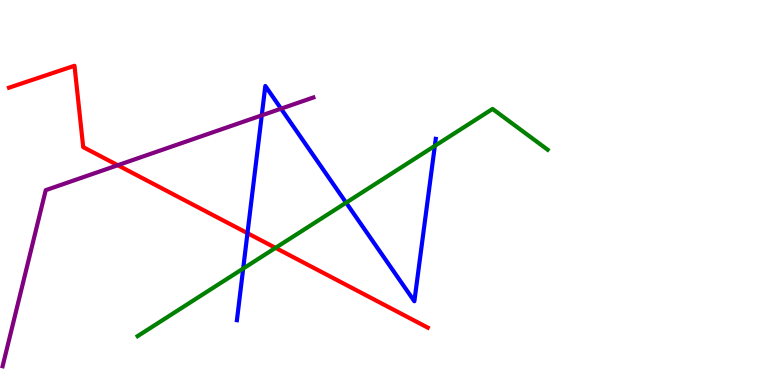[{'lines': ['blue', 'red'], 'intersections': [{'x': 3.19, 'y': 3.94}]}, {'lines': ['green', 'red'], 'intersections': [{'x': 3.56, 'y': 3.56}]}, {'lines': ['purple', 'red'], 'intersections': [{'x': 1.52, 'y': 5.71}]}, {'lines': ['blue', 'green'], 'intersections': [{'x': 3.14, 'y': 3.02}, {'x': 4.47, 'y': 4.74}, {'x': 5.61, 'y': 6.21}]}, {'lines': ['blue', 'purple'], 'intersections': [{'x': 3.38, 'y': 7.0}, {'x': 3.63, 'y': 7.18}]}, {'lines': ['green', 'purple'], 'intersections': []}]